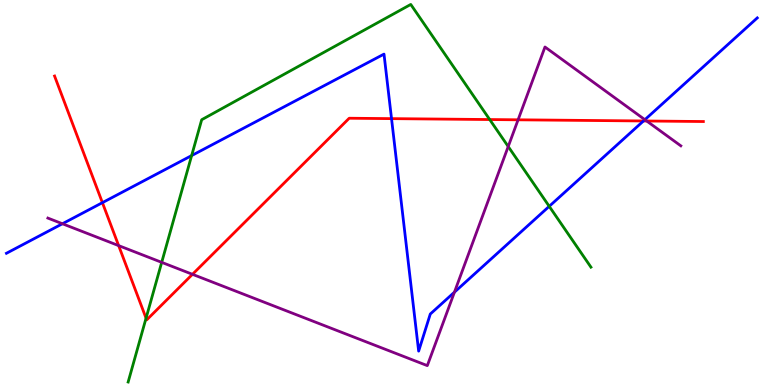[{'lines': ['blue', 'red'], 'intersections': [{'x': 1.32, 'y': 4.74}, {'x': 5.05, 'y': 6.92}, {'x': 8.3, 'y': 6.86}]}, {'lines': ['green', 'red'], 'intersections': [{'x': 1.88, 'y': 1.74}, {'x': 6.32, 'y': 6.89}]}, {'lines': ['purple', 'red'], 'intersections': [{'x': 1.53, 'y': 3.62}, {'x': 2.48, 'y': 2.87}, {'x': 6.68, 'y': 6.89}, {'x': 8.34, 'y': 6.86}]}, {'lines': ['blue', 'green'], 'intersections': [{'x': 2.47, 'y': 5.96}, {'x': 7.09, 'y': 4.64}]}, {'lines': ['blue', 'purple'], 'intersections': [{'x': 0.805, 'y': 4.19}, {'x': 5.86, 'y': 2.41}, {'x': 8.32, 'y': 6.89}]}, {'lines': ['green', 'purple'], 'intersections': [{'x': 2.09, 'y': 3.19}, {'x': 6.56, 'y': 6.19}]}]